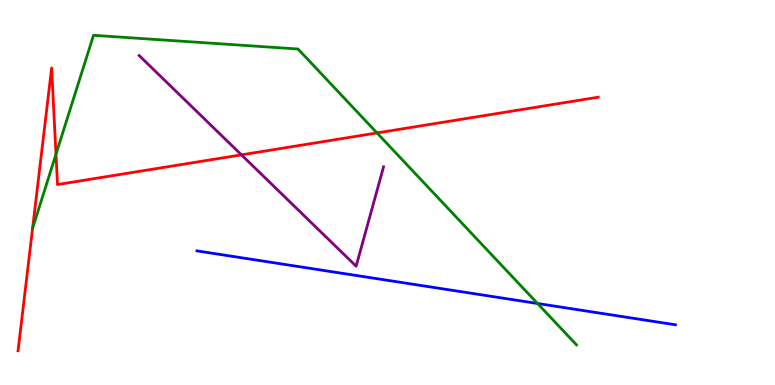[{'lines': ['blue', 'red'], 'intersections': []}, {'lines': ['green', 'red'], 'intersections': [{'x': 0.421, 'y': 4.07}, {'x': 0.722, 'y': 6.0}, {'x': 4.86, 'y': 6.55}]}, {'lines': ['purple', 'red'], 'intersections': [{'x': 3.12, 'y': 5.98}]}, {'lines': ['blue', 'green'], 'intersections': [{'x': 6.94, 'y': 2.12}]}, {'lines': ['blue', 'purple'], 'intersections': []}, {'lines': ['green', 'purple'], 'intersections': []}]